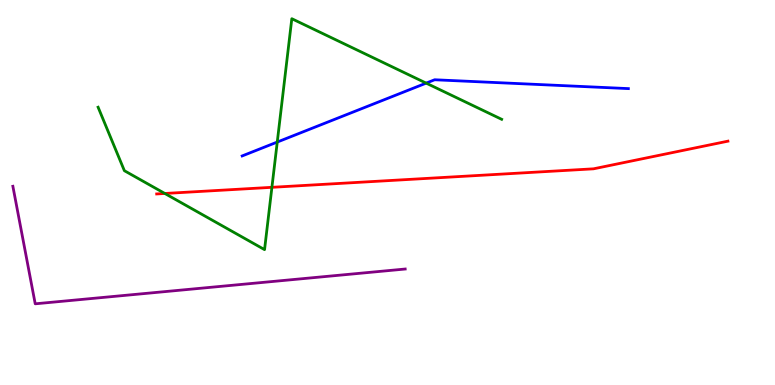[{'lines': ['blue', 'red'], 'intersections': []}, {'lines': ['green', 'red'], 'intersections': [{'x': 2.13, 'y': 4.97}, {'x': 3.51, 'y': 5.13}]}, {'lines': ['purple', 'red'], 'intersections': []}, {'lines': ['blue', 'green'], 'intersections': [{'x': 3.58, 'y': 6.31}, {'x': 5.5, 'y': 7.84}]}, {'lines': ['blue', 'purple'], 'intersections': []}, {'lines': ['green', 'purple'], 'intersections': []}]